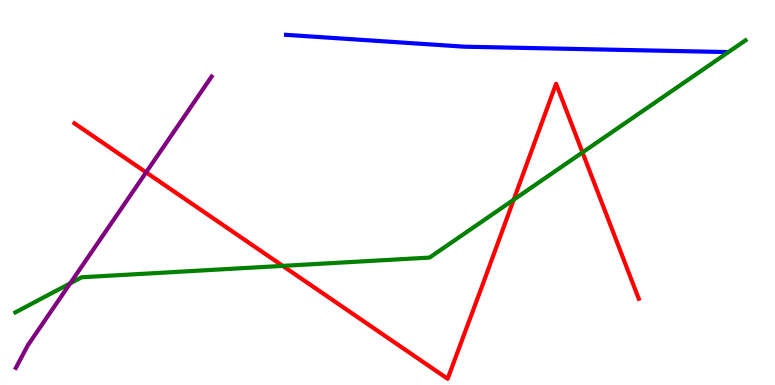[{'lines': ['blue', 'red'], 'intersections': []}, {'lines': ['green', 'red'], 'intersections': [{'x': 3.65, 'y': 3.09}, {'x': 6.63, 'y': 4.81}, {'x': 7.52, 'y': 6.04}]}, {'lines': ['purple', 'red'], 'intersections': [{'x': 1.89, 'y': 5.52}]}, {'lines': ['blue', 'green'], 'intersections': []}, {'lines': ['blue', 'purple'], 'intersections': []}, {'lines': ['green', 'purple'], 'intersections': [{'x': 0.905, 'y': 2.64}]}]